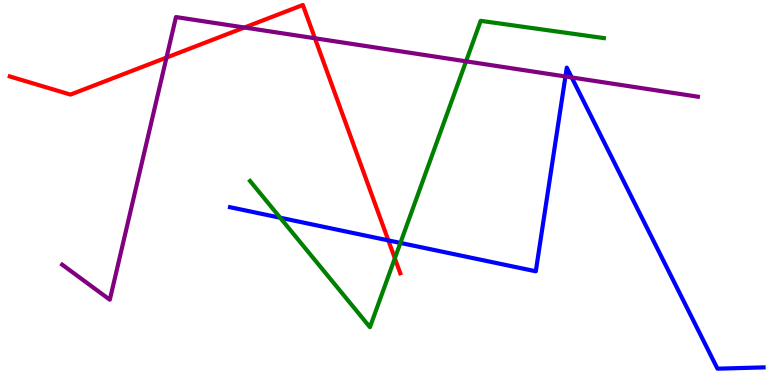[{'lines': ['blue', 'red'], 'intersections': [{'x': 5.01, 'y': 3.76}]}, {'lines': ['green', 'red'], 'intersections': [{'x': 5.09, 'y': 3.29}]}, {'lines': ['purple', 'red'], 'intersections': [{'x': 2.15, 'y': 8.5}, {'x': 3.15, 'y': 9.29}, {'x': 4.06, 'y': 9.01}]}, {'lines': ['blue', 'green'], 'intersections': [{'x': 3.62, 'y': 4.34}, {'x': 5.17, 'y': 3.69}]}, {'lines': ['blue', 'purple'], 'intersections': [{'x': 7.3, 'y': 8.01}, {'x': 7.38, 'y': 7.99}]}, {'lines': ['green', 'purple'], 'intersections': [{'x': 6.01, 'y': 8.41}]}]